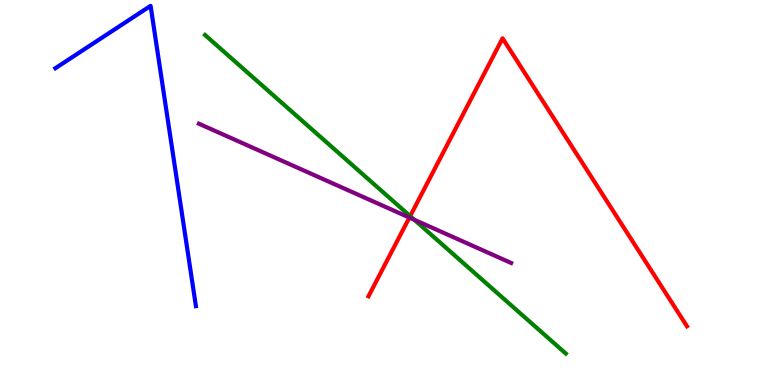[{'lines': ['blue', 'red'], 'intersections': []}, {'lines': ['green', 'red'], 'intersections': [{'x': 5.29, 'y': 4.39}]}, {'lines': ['purple', 'red'], 'intersections': [{'x': 5.28, 'y': 4.35}]}, {'lines': ['blue', 'green'], 'intersections': []}, {'lines': ['blue', 'purple'], 'intersections': []}, {'lines': ['green', 'purple'], 'intersections': [{'x': 5.35, 'y': 4.29}]}]